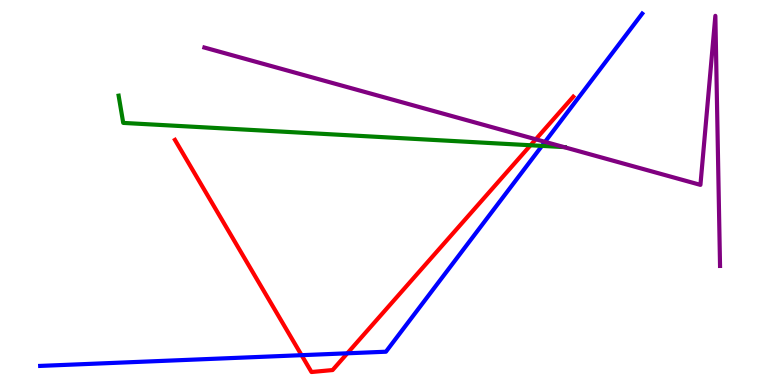[{'lines': ['blue', 'red'], 'intersections': [{'x': 3.89, 'y': 0.775}, {'x': 4.48, 'y': 0.823}]}, {'lines': ['green', 'red'], 'intersections': [{'x': 6.85, 'y': 6.23}]}, {'lines': ['purple', 'red'], 'intersections': [{'x': 6.91, 'y': 6.38}]}, {'lines': ['blue', 'green'], 'intersections': [{'x': 6.99, 'y': 6.21}]}, {'lines': ['blue', 'purple'], 'intersections': [{'x': 7.03, 'y': 6.32}]}, {'lines': ['green', 'purple'], 'intersections': [{'x': 7.28, 'y': 6.18}]}]